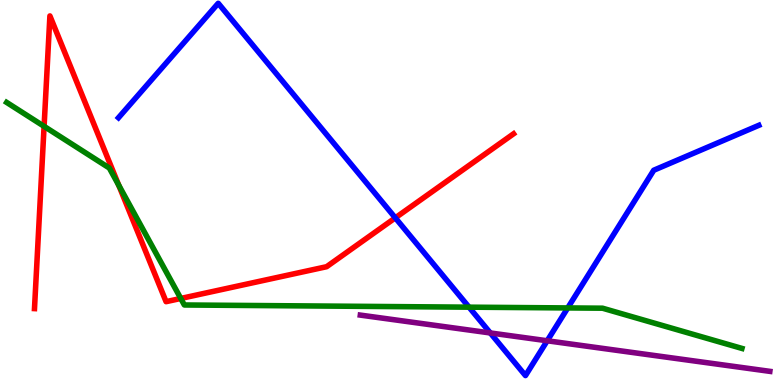[{'lines': ['blue', 'red'], 'intersections': [{'x': 5.1, 'y': 4.34}]}, {'lines': ['green', 'red'], 'intersections': [{'x': 0.569, 'y': 6.72}, {'x': 1.53, 'y': 5.19}, {'x': 2.33, 'y': 2.25}]}, {'lines': ['purple', 'red'], 'intersections': []}, {'lines': ['blue', 'green'], 'intersections': [{'x': 6.05, 'y': 2.02}, {'x': 7.33, 'y': 2.0}]}, {'lines': ['blue', 'purple'], 'intersections': [{'x': 6.33, 'y': 1.35}, {'x': 7.06, 'y': 1.15}]}, {'lines': ['green', 'purple'], 'intersections': []}]